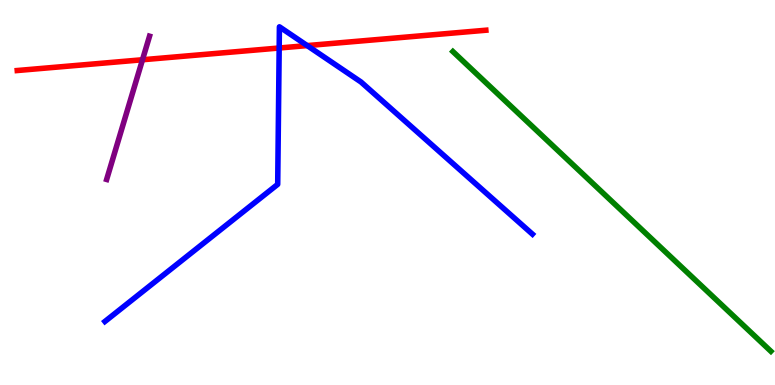[{'lines': ['blue', 'red'], 'intersections': [{'x': 3.6, 'y': 8.75}, {'x': 3.96, 'y': 8.82}]}, {'lines': ['green', 'red'], 'intersections': []}, {'lines': ['purple', 'red'], 'intersections': [{'x': 1.84, 'y': 8.45}]}, {'lines': ['blue', 'green'], 'intersections': []}, {'lines': ['blue', 'purple'], 'intersections': []}, {'lines': ['green', 'purple'], 'intersections': []}]